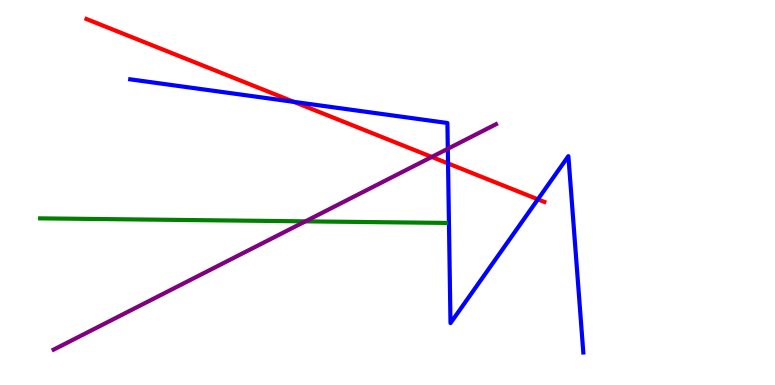[{'lines': ['blue', 'red'], 'intersections': [{'x': 3.79, 'y': 7.35}, {'x': 5.78, 'y': 5.75}, {'x': 6.94, 'y': 4.82}]}, {'lines': ['green', 'red'], 'intersections': []}, {'lines': ['purple', 'red'], 'intersections': [{'x': 5.57, 'y': 5.92}]}, {'lines': ['blue', 'green'], 'intersections': []}, {'lines': ['blue', 'purple'], 'intersections': [{'x': 5.78, 'y': 6.14}]}, {'lines': ['green', 'purple'], 'intersections': [{'x': 3.94, 'y': 4.25}]}]